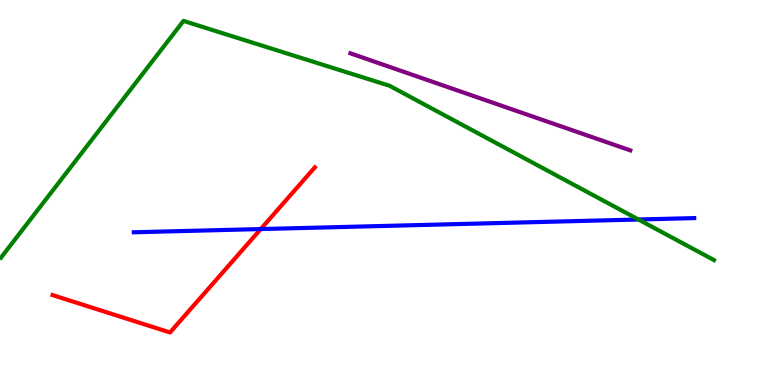[{'lines': ['blue', 'red'], 'intersections': [{'x': 3.36, 'y': 4.05}]}, {'lines': ['green', 'red'], 'intersections': []}, {'lines': ['purple', 'red'], 'intersections': []}, {'lines': ['blue', 'green'], 'intersections': [{'x': 8.24, 'y': 4.3}]}, {'lines': ['blue', 'purple'], 'intersections': []}, {'lines': ['green', 'purple'], 'intersections': []}]